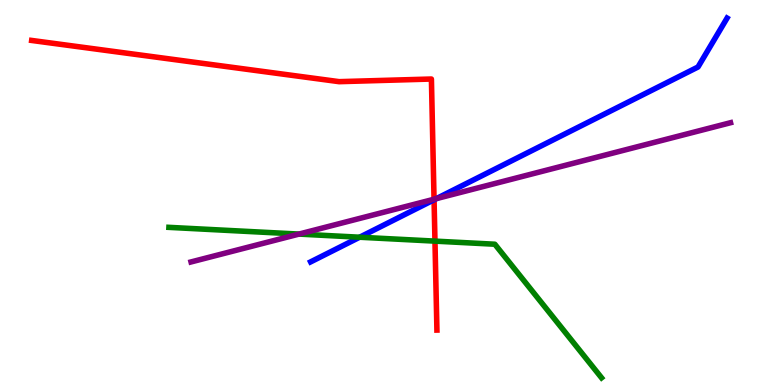[{'lines': ['blue', 'red'], 'intersections': [{'x': 5.6, 'y': 4.81}]}, {'lines': ['green', 'red'], 'intersections': [{'x': 5.61, 'y': 3.74}]}, {'lines': ['purple', 'red'], 'intersections': [{'x': 5.6, 'y': 4.83}]}, {'lines': ['blue', 'green'], 'intersections': [{'x': 4.64, 'y': 3.84}]}, {'lines': ['blue', 'purple'], 'intersections': [{'x': 5.63, 'y': 4.84}]}, {'lines': ['green', 'purple'], 'intersections': [{'x': 3.86, 'y': 3.92}]}]